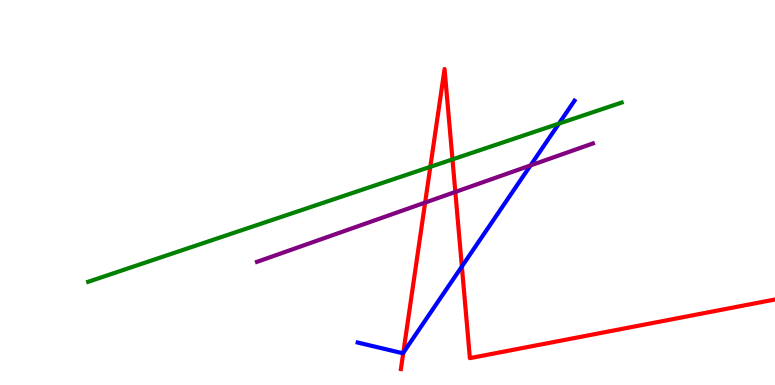[{'lines': ['blue', 'red'], 'intersections': [{'x': 5.2, 'y': 0.838}, {'x': 5.96, 'y': 3.08}]}, {'lines': ['green', 'red'], 'intersections': [{'x': 5.55, 'y': 5.67}, {'x': 5.84, 'y': 5.86}]}, {'lines': ['purple', 'red'], 'intersections': [{'x': 5.49, 'y': 4.74}, {'x': 5.88, 'y': 5.01}]}, {'lines': ['blue', 'green'], 'intersections': [{'x': 7.21, 'y': 6.79}]}, {'lines': ['blue', 'purple'], 'intersections': [{'x': 6.85, 'y': 5.7}]}, {'lines': ['green', 'purple'], 'intersections': []}]